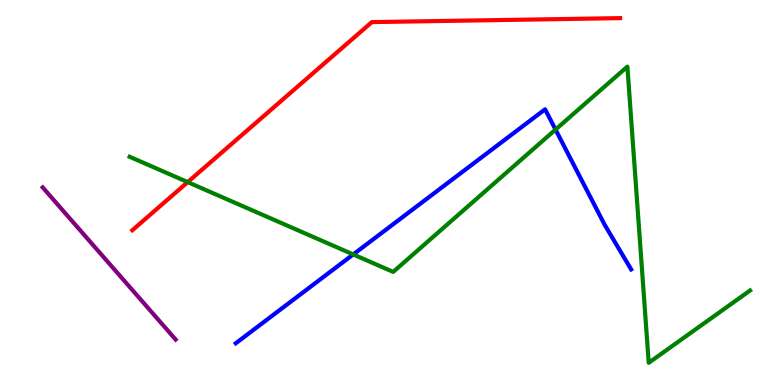[{'lines': ['blue', 'red'], 'intersections': []}, {'lines': ['green', 'red'], 'intersections': [{'x': 2.42, 'y': 5.27}]}, {'lines': ['purple', 'red'], 'intersections': []}, {'lines': ['blue', 'green'], 'intersections': [{'x': 4.56, 'y': 3.39}, {'x': 7.17, 'y': 6.63}]}, {'lines': ['blue', 'purple'], 'intersections': []}, {'lines': ['green', 'purple'], 'intersections': []}]